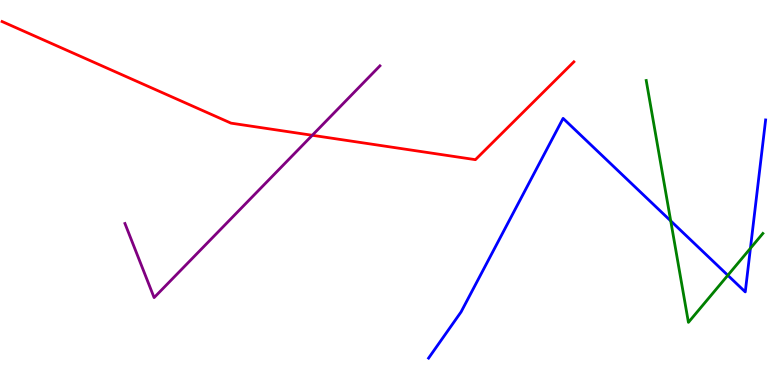[{'lines': ['blue', 'red'], 'intersections': []}, {'lines': ['green', 'red'], 'intersections': []}, {'lines': ['purple', 'red'], 'intersections': [{'x': 4.03, 'y': 6.49}]}, {'lines': ['blue', 'green'], 'intersections': [{'x': 8.65, 'y': 4.26}, {'x': 9.39, 'y': 2.85}, {'x': 9.68, 'y': 3.55}]}, {'lines': ['blue', 'purple'], 'intersections': []}, {'lines': ['green', 'purple'], 'intersections': []}]